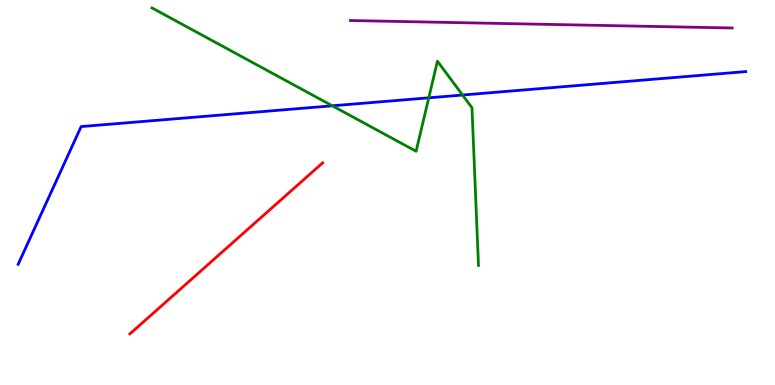[{'lines': ['blue', 'red'], 'intersections': []}, {'lines': ['green', 'red'], 'intersections': []}, {'lines': ['purple', 'red'], 'intersections': []}, {'lines': ['blue', 'green'], 'intersections': [{'x': 4.29, 'y': 7.25}, {'x': 5.53, 'y': 7.46}, {'x': 5.97, 'y': 7.53}]}, {'lines': ['blue', 'purple'], 'intersections': []}, {'lines': ['green', 'purple'], 'intersections': []}]